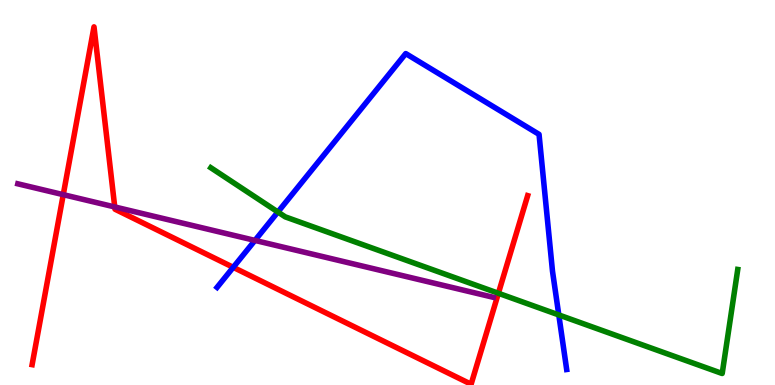[{'lines': ['blue', 'red'], 'intersections': [{'x': 3.01, 'y': 3.06}]}, {'lines': ['green', 'red'], 'intersections': [{'x': 6.43, 'y': 2.38}]}, {'lines': ['purple', 'red'], 'intersections': [{'x': 0.816, 'y': 4.94}, {'x': 1.48, 'y': 4.62}]}, {'lines': ['blue', 'green'], 'intersections': [{'x': 3.59, 'y': 4.49}, {'x': 7.21, 'y': 1.82}]}, {'lines': ['blue', 'purple'], 'intersections': [{'x': 3.29, 'y': 3.76}]}, {'lines': ['green', 'purple'], 'intersections': []}]